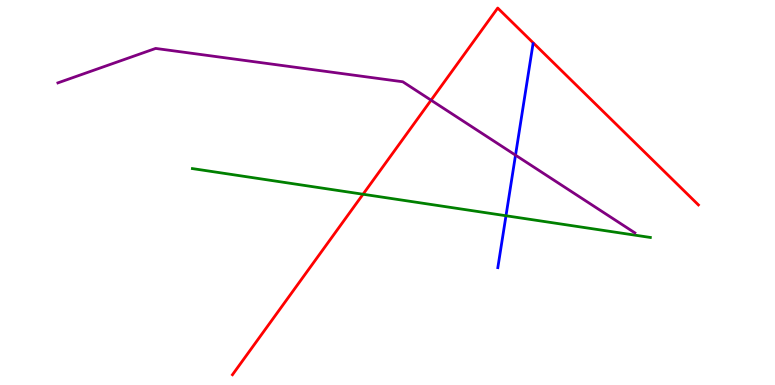[{'lines': ['blue', 'red'], 'intersections': []}, {'lines': ['green', 'red'], 'intersections': [{'x': 4.68, 'y': 4.95}]}, {'lines': ['purple', 'red'], 'intersections': [{'x': 5.56, 'y': 7.4}]}, {'lines': ['blue', 'green'], 'intersections': [{'x': 6.53, 'y': 4.4}]}, {'lines': ['blue', 'purple'], 'intersections': [{'x': 6.65, 'y': 5.97}]}, {'lines': ['green', 'purple'], 'intersections': []}]